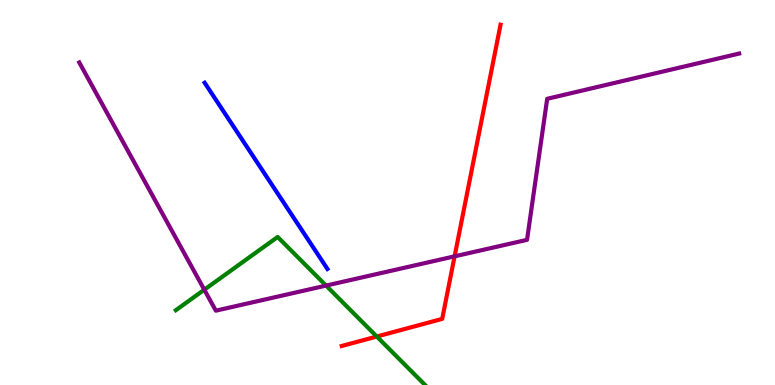[{'lines': ['blue', 'red'], 'intersections': []}, {'lines': ['green', 'red'], 'intersections': [{'x': 4.86, 'y': 1.26}]}, {'lines': ['purple', 'red'], 'intersections': [{'x': 5.87, 'y': 3.34}]}, {'lines': ['blue', 'green'], 'intersections': []}, {'lines': ['blue', 'purple'], 'intersections': []}, {'lines': ['green', 'purple'], 'intersections': [{'x': 2.64, 'y': 2.47}, {'x': 4.21, 'y': 2.58}]}]